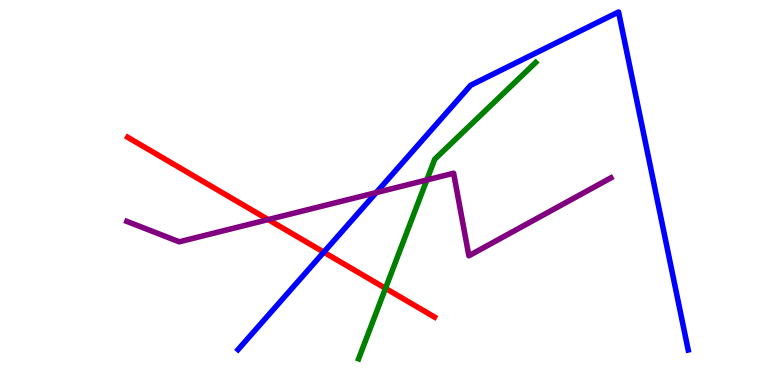[{'lines': ['blue', 'red'], 'intersections': [{'x': 4.18, 'y': 3.45}]}, {'lines': ['green', 'red'], 'intersections': [{'x': 4.97, 'y': 2.51}]}, {'lines': ['purple', 'red'], 'intersections': [{'x': 3.46, 'y': 4.3}]}, {'lines': ['blue', 'green'], 'intersections': []}, {'lines': ['blue', 'purple'], 'intersections': [{'x': 4.85, 'y': 5.0}]}, {'lines': ['green', 'purple'], 'intersections': [{'x': 5.51, 'y': 5.33}]}]